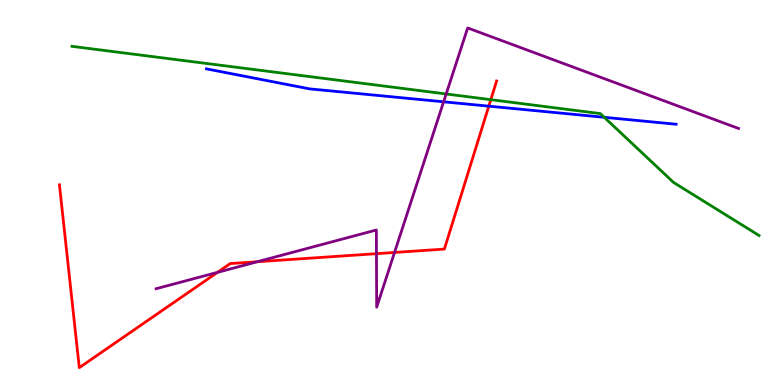[{'lines': ['blue', 'red'], 'intersections': [{'x': 6.31, 'y': 7.24}]}, {'lines': ['green', 'red'], 'intersections': [{'x': 6.33, 'y': 7.41}]}, {'lines': ['purple', 'red'], 'intersections': [{'x': 2.81, 'y': 2.93}, {'x': 3.32, 'y': 3.2}, {'x': 4.86, 'y': 3.41}, {'x': 5.09, 'y': 3.44}]}, {'lines': ['blue', 'green'], 'intersections': [{'x': 7.8, 'y': 6.95}]}, {'lines': ['blue', 'purple'], 'intersections': [{'x': 5.72, 'y': 7.36}]}, {'lines': ['green', 'purple'], 'intersections': [{'x': 5.76, 'y': 7.56}]}]